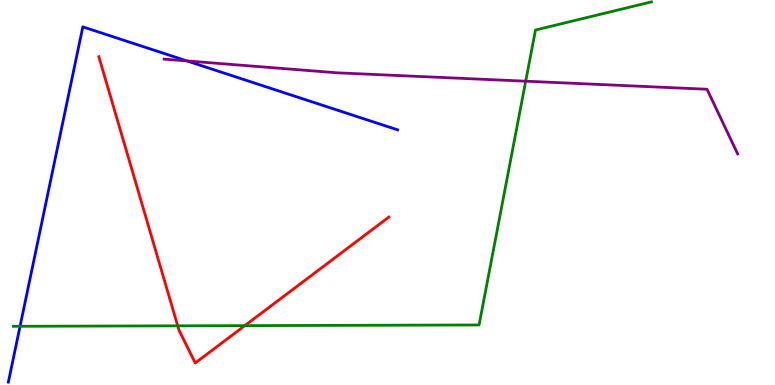[{'lines': ['blue', 'red'], 'intersections': []}, {'lines': ['green', 'red'], 'intersections': [{'x': 2.29, 'y': 1.54}, {'x': 3.16, 'y': 1.54}]}, {'lines': ['purple', 'red'], 'intersections': []}, {'lines': ['blue', 'green'], 'intersections': [{'x': 0.259, 'y': 1.53}]}, {'lines': ['blue', 'purple'], 'intersections': [{'x': 2.41, 'y': 8.42}]}, {'lines': ['green', 'purple'], 'intersections': [{'x': 6.78, 'y': 7.89}]}]